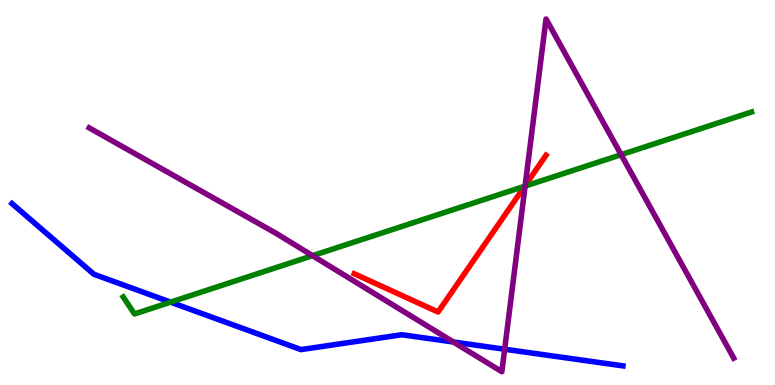[{'lines': ['blue', 'red'], 'intersections': []}, {'lines': ['green', 'red'], 'intersections': [{'x': 6.77, 'y': 5.16}]}, {'lines': ['purple', 'red'], 'intersections': [{'x': 6.78, 'y': 5.18}]}, {'lines': ['blue', 'green'], 'intersections': [{'x': 2.2, 'y': 2.15}]}, {'lines': ['blue', 'purple'], 'intersections': [{'x': 5.85, 'y': 1.12}, {'x': 6.51, 'y': 0.929}]}, {'lines': ['green', 'purple'], 'intersections': [{'x': 4.03, 'y': 3.36}, {'x': 6.78, 'y': 5.17}, {'x': 8.01, 'y': 5.98}]}]